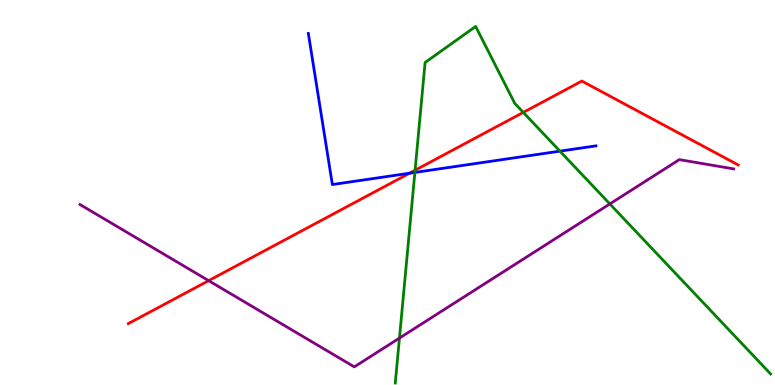[{'lines': ['blue', 'red'], 'intersections': [{'x': 5.28, 'y': 5.5}]}, {'lines': ['green', 'red'], 'intersections': [{'x': 5.36, 'y': 5.58}, {'x': 6.75, 'y': 7.08}]}, {'lines': ['purple', 'red'], 'intersections': [{'x': 2.69, 'y': 2.71}]}, {'lines': ['blue', 'green'], 'intersections': [{'x': 5.35, 'y': 5.52}, {'x': 7.22, 'y': 6.07}]}, {'lines': ['blue', 'purple'], 'intersections': []}, {'lines': ['green', 'purple'], 'intersections': [{'x': 5.15, 'y': 1.22}, {'x': 7.87, 'y': 4.7}]}]